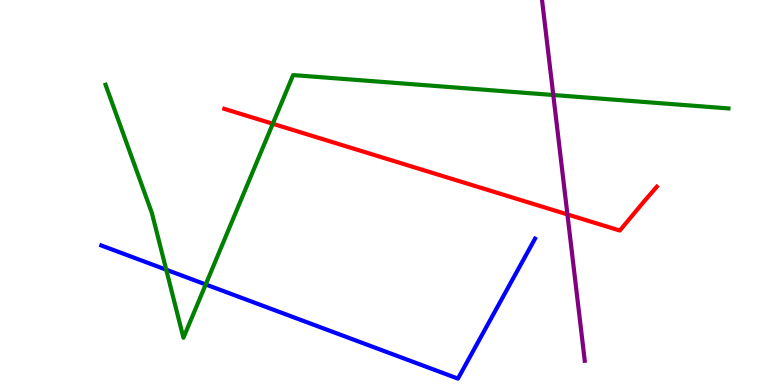[{'lines': ['blue', 'red'], 'intersections': []}, {'lines': ['green', 'red'], 'intersections': [{'x': 3.52, 'y': 6.79}]}, {'lines': ['purple', 'red'], 'intersections': [{'x': 7.32, 'y': 4.43}]}, {'lines': ['blue', 'green'], 'intersections': [{'x': 2.15, 'y': 2.99}, {'x': 2.65, 'y': 2.61}]}, {'lines': ['blue', 'purple'], 'intersections': []}, {'lines': ['green', 'purple'], 'intersections': [{'x': 7.14, 'y': 7.53}]}]